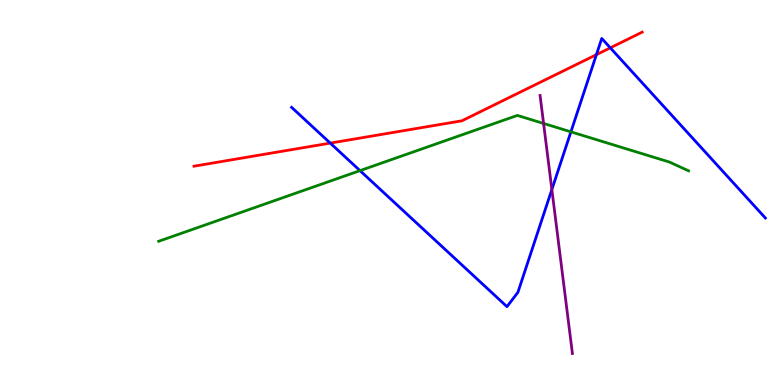[{'lines': ['blue', 'red'], 'intersections': [{'x': 4.26, 'y': 6.28}, {'x': 7.7, 'y': 8.58}, {'x': 7.87, 'y': 8.76}]}, {'lines': ['green', 'red'], 'intersections': []}, {'lines': ['purple', 'red'], 'intersections': []}, {'lines': ['blue', 'green'], 'intersections': [{'x': 4.65, 'y': 5.57}, {'x': 7.37, 'y': 6.58}]}, {'lines': ['blue', 'purple'], 'intersections': [{'x': 7.12, 'y': 5.08}]}, {'lines': ['green', 'purple'], 'intersections': [{'x': 7.01, 'y': 6.79}]}]